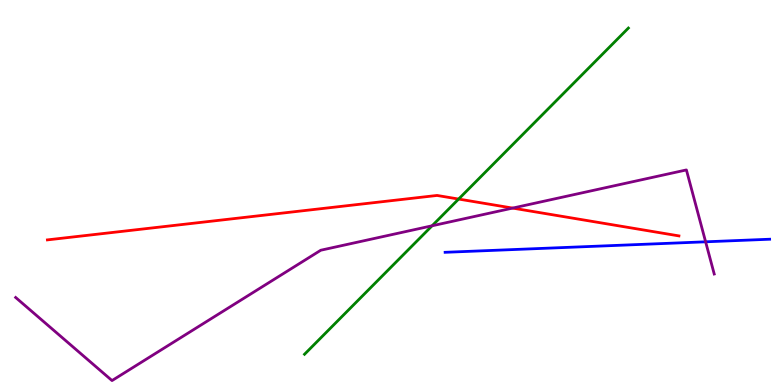[{'lines': ['blue', 'red'], 'intersections': []}, {'lines': ['green', 'red'], 'intersections': [{'x': 5.92, 'y': 4.83}]}, {'lines': ['purple', 'red'], 'intersections': [{'x': 6.61, 'y': 4.6}]}, {'lines': ['blue', 'green'], 'intersections': []}, {'lines': ['blue', 'purple'], 'intersections': [{'x': 9.1, 'y': 3.72}]}, {'lines': ['green', 'purple'], 'intersections': [{'x': 5.58, 'y': 4.14}]}]